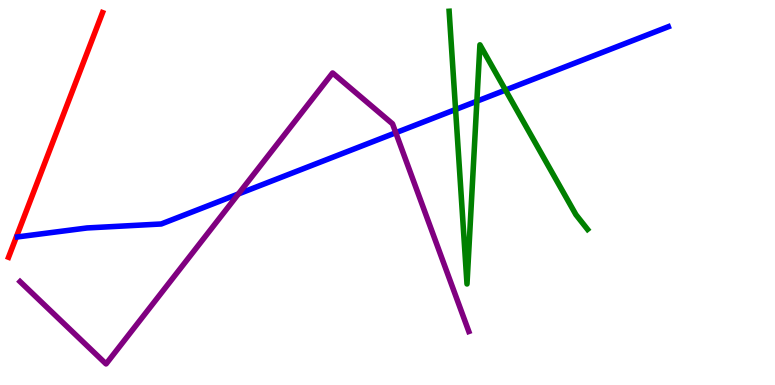[{'lines': ['blue', 'red'], 'intersections': []}, {'lines': ['green', 'red'], 'intersections': []}, {'lines': ['purple', 'red'], 'intersections': []}, {'lines': ['blue', 'green'], 'intersections': [{'x': 5.88, 'y': 7.16}, {'x': 6.15, 'y': 7.37}, {'x': 6.52, 'y': 7.66}]}, {'lines': ['blue', 'purple'], 'intersections': [{'x': 3.08, 'y': 4.96}, {'x': 5.11, 'y': 6.55}]}, {'lines': ['green', 'purple'], 'intersections': []}]